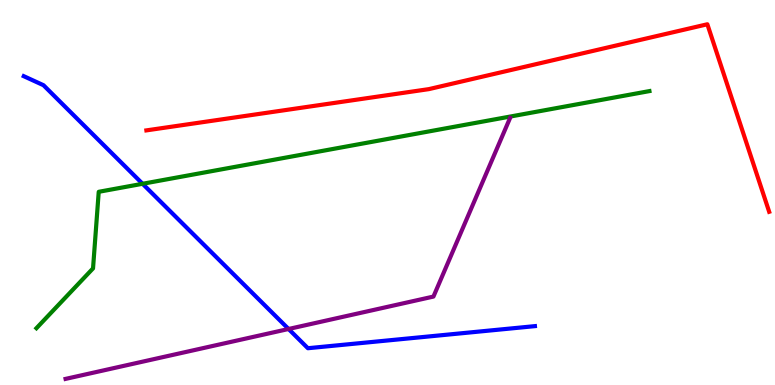[{'lines': ['blue', 'red'], 'intersections': []}, {'lines': ['green', 'red'], 'intersections': []}, {'lines': ['purple', 'red'], 'intersections': []}, {'lines': ['blue', 'green'], 'intersections': [{'x': 1.84, 'y': 5.23}]}, {'lines': ['blue', 'purple'], 'intersections': [{'x': 3.72, 'y': 1.45}]}, {'lines': ['green', 'purple'], 'intersections': []}]